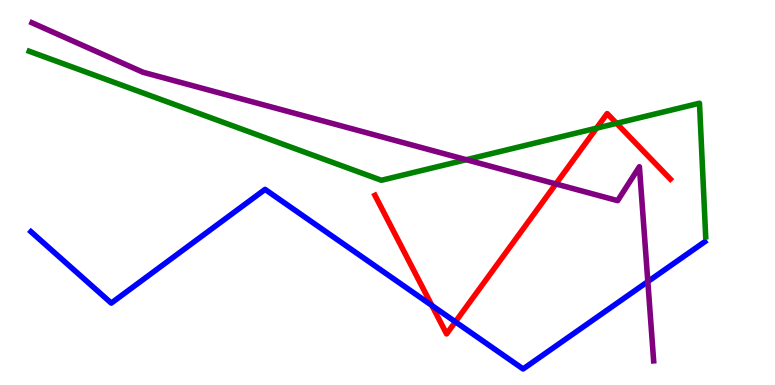[{'lines': ['blue', 'red'], 'intersections': [{'x': 5.57, 'y': 2.07}, {'x': 5.88, 'y': 1.64}]}, {'lines': ['green', 'red'], 'intersections': [{'x': 7.7, 'y': 6.67}, {'x': 7.96, 'y': 6.8}]}, {'lines': ['purple', 'red'], 'intersections': [{'x': 7.17, 'y': 5.22}]}, {'lines': ['blue', 'green'], 'intersections': []}, {'lines': ['blue', 'purple'], 'intersections': [{'x': 8.36, 'y': 2.69}]}, {'lines': ['green', 'purple'], 'intersections': [{'x': 6.02, 'y': 5.85}]}]